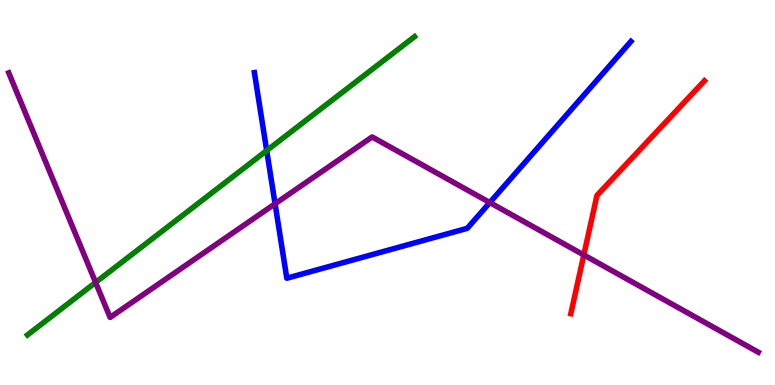[{'lines': ['blue', 'red'], 'intersections': []}, {'lines': ['green', 'red'], 'intersections': []}, {'lines': ['purple', 'red'], 'intersections': [{'x': 7.53, 'y': 3.38}]}, {'lines': ['blue', 'green'], 'intersections': [{'x': 3.44, 'y': 6.09}]}, {'lines': ['blue', 'purple'], 'intersections': [{'x': 3.55, 'y': 4.71}, {'x': 6.32, 'y': 4.74}]}, {'lines': ['green', 'purple'], 'intersections': [{'x': 1.23, 'y': 2.66}]}]